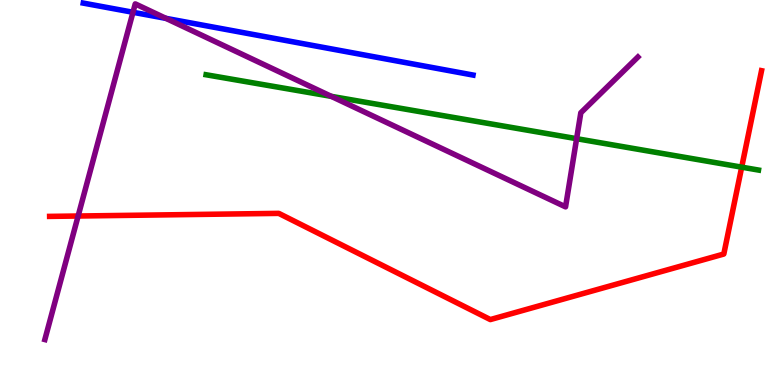[{'lines': ['blue', 'red'], 'intersections': []}, {'lines': ['green', 'red'], 'intersections': [{'x': 9.57, 'y': 5.66}]}, {'lines': ['purple', 'red'], 'intersections': [{'x': 1.01, 'y': 4.39}]}, {'lines': ['blue', 'green'], 'intersections': []}, {'lines': ['blue', 'purple'], 'intersections': [{'x': 1.72, 'y': 9.68}, {'x': 2.14, 'y': 9.52}]}, {'lines': ['green', 'purple'], 'intersections': [{'x': 4.27, 'y': 7.5}, {'x': 7.44, 'y': 6.4}]}]